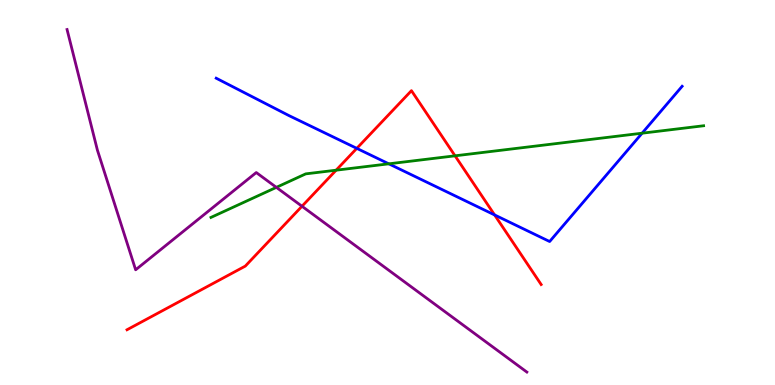[{'lines': ['blue', 'red'], 'intersections': [{'x': 4.6, 'y': 6.15}, {'x': 6.38, 'y': 4.42}]}, {'lines': ['green', 'red'], 'intersections': [{'x': 4.34, 'y': 5.58}, {'x': 5.87, 'y': 5.95}]}, {'lines': ['purple', 'red'], 'intersections': [{'x': 3.9, 'y': 4.64}]}, {'lines': ['blue', 'green'], 'intersections': [{'x': 5.02, 'y': 5.74}, {'x': 8.29, 'y': 6.54}]}, {'lines': ['blue', 'purple'], 'intersections': []}, {'lines': ['green', 'purple'], 'intersections': [{'x': 3.57, 'y': 5.13}]}]